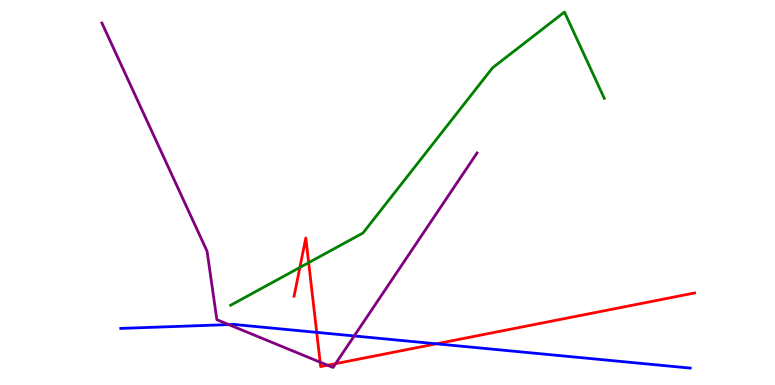[{'lines': ['blue', 'red'], 'intersections': [{'x': 4.09, 'y': 1.37}, {'x': 5.63, 'y': 1.07}]}, {'lines': ['green', 'red'], 'intersections': [{'x': 3.87, 'y': 3.05}, {'x': 3.98, 'y': 3.18}]}, {'lines': ['purple', 'red'], 'intersections': [{'x': 4.13, 'y': 0.593}, {'x': 4.23, 'y': 0.514}, {'x': 4.33, 'y': 0.555}]}, {'lines': ['blue', 'green'], 'intersections': []}, {'lines': ['blue', 'purple'], 'intersections': [{'x': 2.95, 'y': 1.57}, {'x': 4.57, 'y': 1.27}]}, {'lines': ['green', 'purple'], 'intersections': []}]